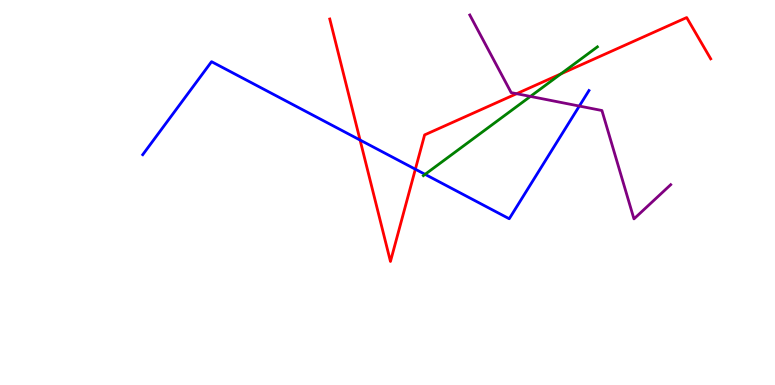[{'lines': ['blue', 'red'], 'intersections': [{'x': 4.65, 'y': 6.36}, {'x': 5.36, 'y': 5.6}]}, {'lines': ['green', 'red'], 'intersections': [{'x': 7.24, 'y': 8.08}]}, {'lines': ['purple', 'red'], 'intersections': [{'x': 6.67, 'y': 7.57}]}, {'lines': ['blue', 'green'], 'intersections': [{'x': 5.48, 'y': 5.47}]}, {'lines': ['blue', 'purple'], 'intersections': [{'x': 7.48, 'y': 7.25}]}, {'lines': ['green', 'purple'], 'intersections': [{'x': 6.84, 'y': 7.5}]}]